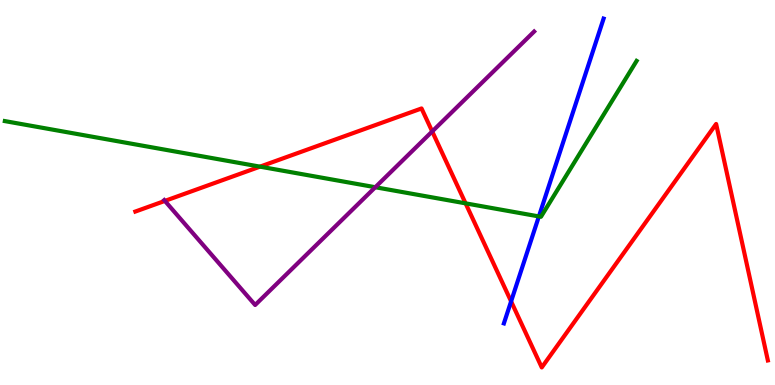[{'lines': ['blue', 'red'], 'intersections': [{'x': 6.59, 'y': 2.17}]}, {'lines': ['green', 'red'], 'intersections': [{'x': 3.35, 'y': 5.67}, {'x': 6.01, 'y': 4.72}]}, {'lines': ['purple', 'red'], 'intersections': [{'x': 2.13, 'y': 4.78}, {'x': 5.58, 'y': 6.59}]}, {'lines': ['blue', 'green'], 'intersections': [{'x': 6.95, 'y': 4.38}]}, {'lines': ['blue', 'purple'], 'intersections': []}, {'lines': ['green', 'purple'], 'intersections': [{'x': 4.84, 'y': 5.14}]}]